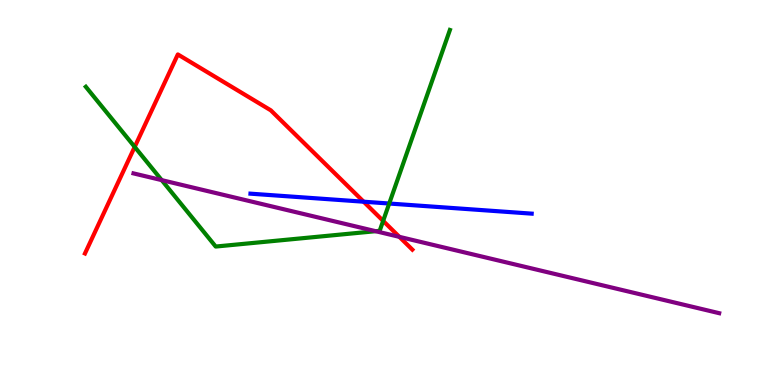[{'lines': ['blue', 'red'], 'intersections': [{'x': 4.69, 'y': 4.76}]}, {'lines': ['green', 'red'], 'intersections': [{'x': 1.74, 'y': 6.18}, {'x': 4.94, 'y': 4.26}]}, {'lines': ['purple', 'red'], 'intersections': [{'x': 5.15, 'y': 3.85}]}, {'lines': ['blue', 'green'], 'intersections': [{'x': 5.02, 'y': 4.71}]}, {'lines': ['blue', 'purple'], 'intersections': []}, {'lines': ['green', 'purple'], 'intersections': [{'x': 2.09, 'y': 5.32}, {'x': 4.85, 'y': 4.0}]}]